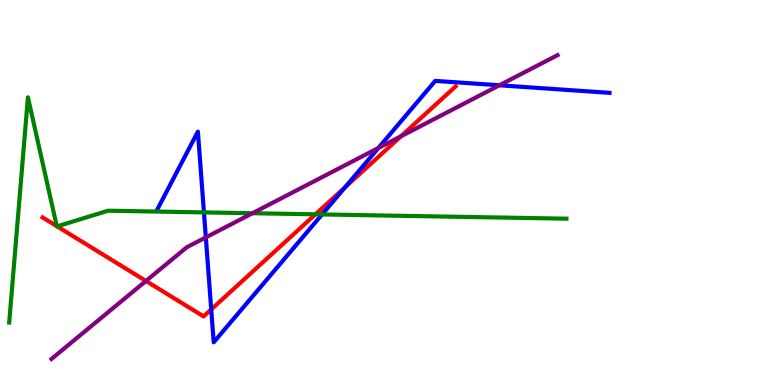[{'lines': ['blue', 'red'], 'intersections': [{'x': 2.73, 'y': 1.96}, {'x': 4.45, 'y': 5.14}]}, {'lines': ['green', 'red'], 'intersections': [{'x': 0.733, 'y': 4.13}, {'x': 0.737, 'y': 4.12}, {'x': 4.07, 'y': 4.43}]}, {'lines': ['purple', 'red'], 'intersections': [{'x': 1.88, 'y': 2.7}, {'x': 5.17, 'y': 6.46}]}, {'lines': ['blue', 'green'], 'intersections': [{'x': 2.63, 'y': 4.48}, {'x': 4.16, 'y': 4.43}]}, {'lines': ['blue', 'purple'], 'intersections': [{'x': 2.66, 'y': 3.83}, {'x': 4.88, 'y': 6.16}, {'x': 6.44, 'y': 7.78}]}, {'lines': ['green', 'purple'], 'intersections': [{'x': 3.26, 'y': 4.46}]}]